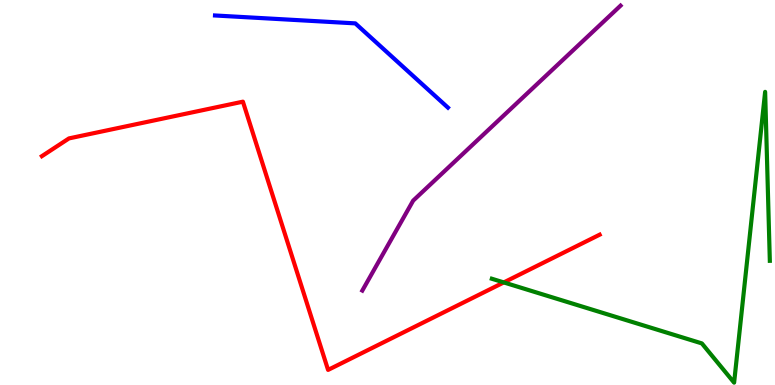[{'lines': ['blue', 'red'], 'intersections': []}, {'lines': ['green', 'red'], 'intersections': [{'x': 6.5, 'y': 2.66}]}, {'lines': ['purple', 'red'], 'intersections': []}, {'lines': ['blue', 'green'], 'intersections': []}, {'lines': ['blue', 'purple'], 'intersections': []}, {'lines': ['green', 'purple'], 'intersections': []}]